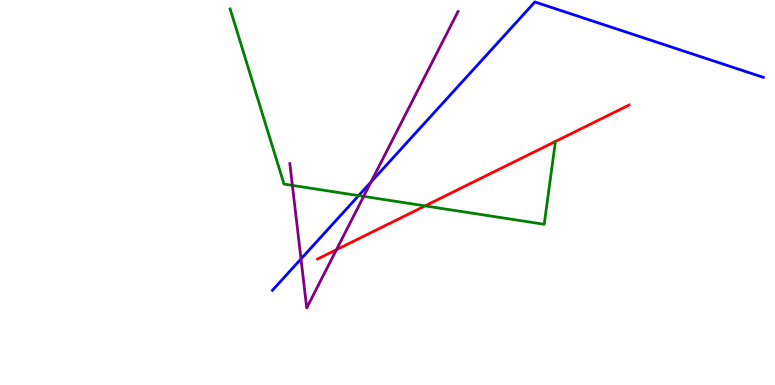[{'lines': ['blue', 'red'], 'intersections': []}, {'lines': ['green', 'red'], 'intersections': [{'x': 5.48, 'y': 4.65}]}, {'lines': ['purple', 'red'], 'intersections': [{'x': 4.34, 'y': 3.51}]}, {'lines': ['blue', 'green'], 'intersections': [{'x': 4.63, 'y': 4.92}]}, {'lines': ['blue', 'purple'], 'intersections': [{'x': 3.88, 'y': 3.27}, {'x': 4.79, 'y': 5.27}]}, {'lines': ['green', 'purple'], 'intersections': [{'x': 3.77, 'y': 5.18}, {'x': 4.69, 'y': 4.9}]}]